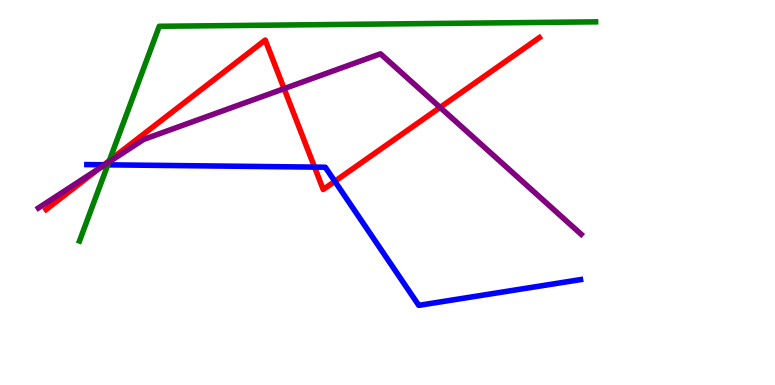[{'lines': ['blue', 'red'], 'intersections': [{'x': 1.34, 'y': 5.72}, {'x': 4.06, 'y': 5.66}, {'x': 4.32, 'y': 5.29}]}, {'lines': ['green', 'red'], 'intersections': [{'x': 1.41, 'y': 5.83}]}, {'lines': ['purple', 'red'], 'intersections': [{'x': 1.29, 'y': 5.64}, {'x': 3.67, 'y': 7.7}, {'x': 5.68, 'y': 7.21}]}, {'lines': ['blue', 'green'], 'intersections': [{'x': 1.39, 'y': 5.72}]}, {'lines': ['blue', 'purple'], 'intersections': [{'x': 1.35, 'y': 5.72}]}, {'lines': ['green', 'purple'], 'intersections': [{'x': 1.4, 'y': 5.79}]}]